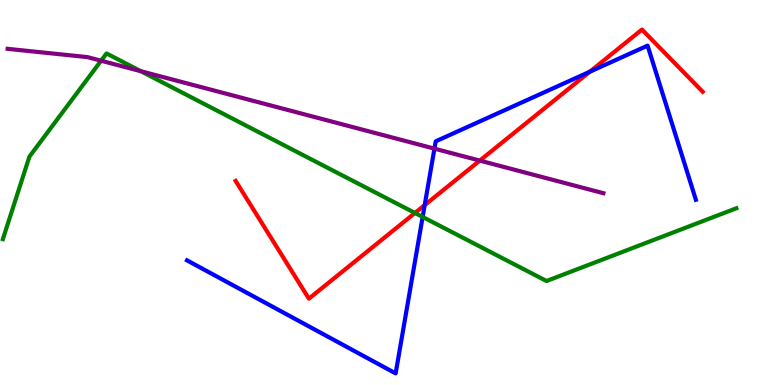[{'lines': ['blue', 'red'], 'intersections': [{'x': 5.48, 'y': 4.67}, {'x': 7.61, 'y': 8.14}]}, {'lines': ['green', 'red'], 'intersections': [{'x': 5.35, 'y': 4.47}]}, {'lines': ['purple', 'red'], 'intersections': [{'x': 6.19, 'y': 5.83}]}, {'lines': ['blue', 'green'], 'intersections': [{'x': 5.45, 'y': 4.37}]}, {'lines': ['blue', 'purple'], 'intersections': [{'x': 5.61, 'y': 6.14}]}, {'lines': ['green', 'purple'], 'intersections': [{'x': 1.3, 'y': 8.42}, {'x': 1.82, 'y': 8.15}]}]